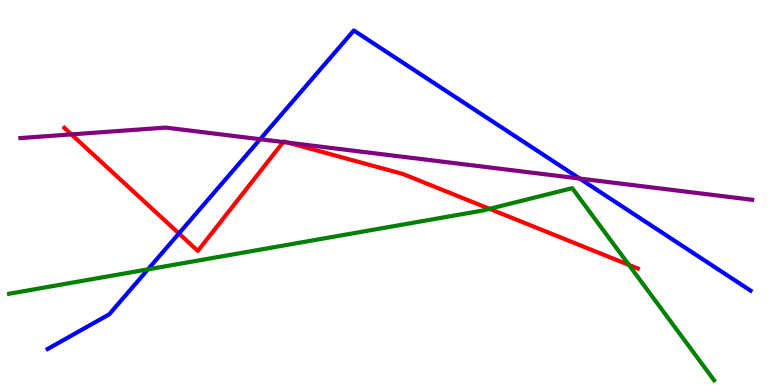[{'lines': ['blue', 'red'], 'intersections': [{'x': 2.31, 'y': 3.94}]}, {'lines': ['green', 'red'], 'intersections': [{'x': 6.32, 'y': 4.58}, {'x': 8.12, 'y': 3.12}]}, {'lines': ['purple', 'red'], 'intersections': [{'x': 0.921, 'y': 6.51}, {'x': 3.65, 'y': 6.31}, {'x': 3.72, 'y': 6.29}]}, {'lines': ['blue', 'green'], 'intersections': [{'x': 1.91, 'y': 3.0}]}, {'lines': ['blue', 'purple'], 'intersections': [{'x': 3.36, 'y': 6.38}, {'x': 7.48, 'y': 5.36}]}, {'lines': ['green', 'purple'], 'intersections': []}]